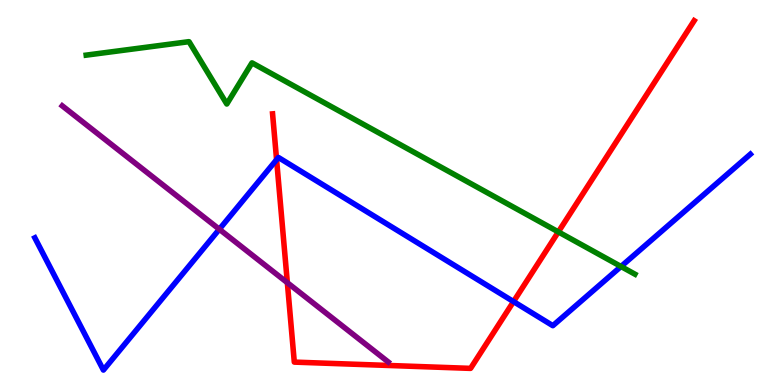[{'lines': ['blue', 'red'], 'intersections': [{'x': 3.57, 'y': 5.85}, {'x': 6.63, 'y': 2.17}]}, {'lines': ['green', 'red'], 'intersections': [{'x': 7.2, 'y': 3.98}]}, {'lines': ['purple', 'red'], 'intersections': [{'x': 3.71, 'y': 2.66}]}, {'lines': ['blue', 'green'], 'intersections': [{'x': 8.01, 'y': 3.08}]}, {'lines': ['blue', 'purple'], 'intersections': [{'x': 2.83, 'y': 4.05}]}, {'lines': ['green', 'purple'], 'intersections': []}]